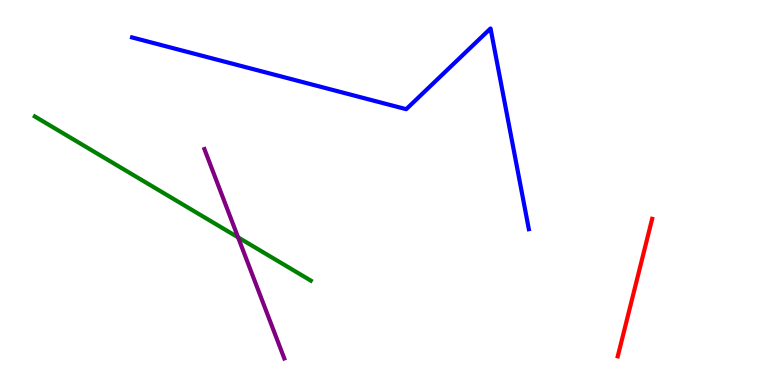[{'lines': ['blue', 'red'], 'intersections': []}, {'lines': ['green', 'red'], 'intersections': []}, {'lines': ['purple', 'red'], 'intersections': []}, {'lines': ['blue', 'green'], 'intersections': []}, {'lines': ['blue', 'purple'], 'intersections': []}, {'lines': ['green', 'purple'], 'intersections': [{'x': 3.07, 'y': 3.84}]}]